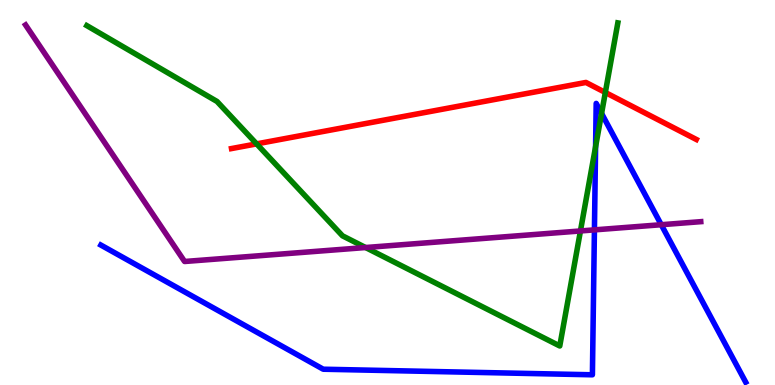[{'lines': ['blue', 'red'], 'intersections': []}, {'lines': ['green', 'red'], 'intersections': [{'x': 3.31, 'y': 6.26}, {'x': 7.81, 'y': 7.6}]}, {'lines': ['purple', 'red'], 'intersections': []}, {'lines': ['blue', 'green'], 'intersections': [{'x': 7.68, 'y': 6.19}, {'x': 7.76, 'y': 7.05}]}, {'lines': ['blue', 'purple'], 'intersections': [{'x': 7.67, 'y': 4.03}, {'x': 8.53, 'y': 4.16}]}, {'lines': ['green', 'purple'], 'intersections': [{'x': 4.72, 'y': 3.57}, {'x': 7.49, 'y': 4.0}]}]